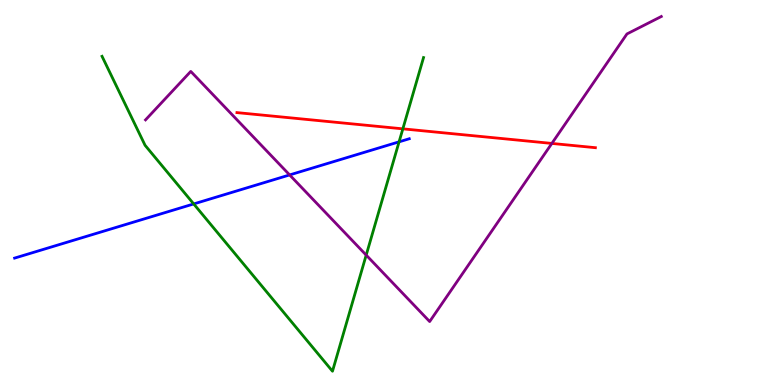[{'lines': ['blue', 'red'], 'intersections': []}, {'lines': ['green', 'red'], 'intersections': [{'x': 5.2, 'y': 6.65}]}, {'lines': ['purple', 'red'], 'intersections': [{'x': 7.12, 'y': 6.27}]}, {'lines': ['blue', 'green'], 'intersections': [{'x': 2.5, 'y': 4.7}, {'x': 5.15, 'y': 6.32}]}, {'lines': ['blue', 'purple'], 'intersections': [{'x': 3.74, 'y': 5.46}]}, {'lines': ['green', 'purple'], 'intersections': [{'x': 4.73, 'y': 3.37}]}]